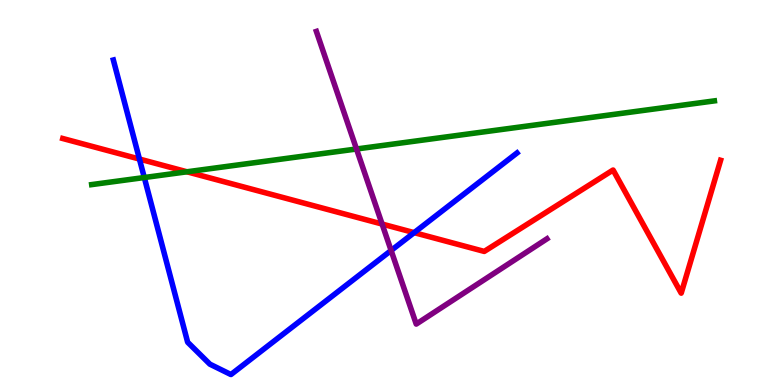[{'lines': ['blue', 'red'], 'intersections': [{'x': 1.8, 'y': 5.87}, {'x': 5.34, 'y': 3.96}]}, {'lines': ['green', 'red'], 'intersections': [{'x': 2.41, 'y': 5.54}]}, {'lines': ['purple', 'red'], 'intersections': [{'x': 4.93, 'y': 4.18}]}, {'lines': ['blue', 'green'], 'intersections': [{'x': 1.86, 'y': 5.39}]}, {'lines': ['blue', 'purple'], 'intersections': [{'x': 5.05, 'y': 3.49}]}, {'lines': ['green', 'purple'], 'intersections': [{'x': 4.6, 'y': 6.13}]}]